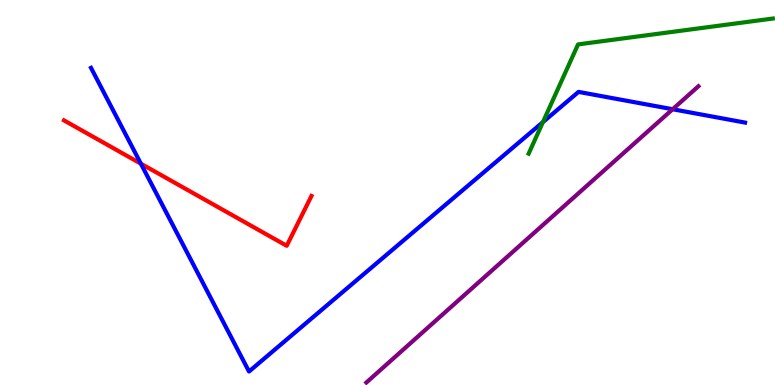[{'lines': ['blue', 'red'], 'intersections': [{'x': 1.82, 'y': 5.75}]}, {'lines': ['green', 'red'], 'intersections': []}, {'lines': ['purple', 'red'], 'intersections': []}, {'lines': ['blue', 'green'], 'intersections': [{'x': 7.01, 'y': 6.83}]}, {'lines': ['blue', 'purple'], 'intersections': [{'x': 8.68, 'y': 7.16}]}, {'lines': ['green', 'purple'], 'intersections': []}]